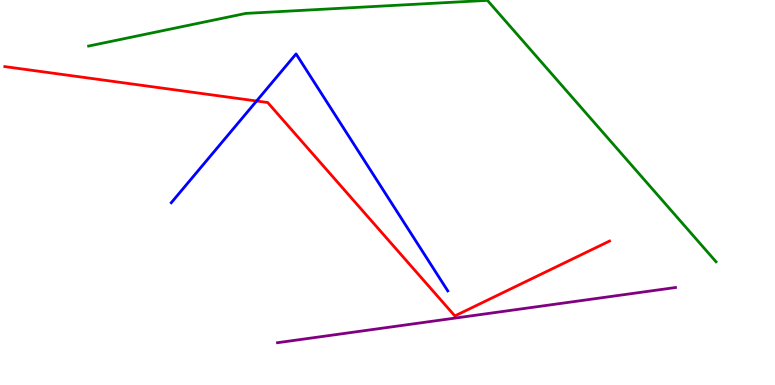[{'lines': ['blue', 'red'], 'intersections': [{'x': 3.31, 'y': 7.38}]}, {'lines': ['green', 'red'], 'intersections': []}, {'lines': ['purple', 'red'], 'intersections': []}, {'lines': ['blue', 'green'], 'intersections': []}, {'lines': ['blue', 'purple'], 'intersections': []}, {'lines': ['green', 'purple'], 'intersections': []}]